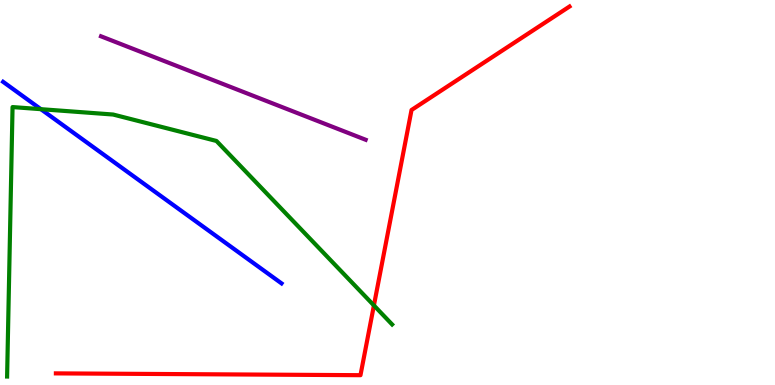[{'lines': ['blue', 'red'], 'intersections': []}, {'lines': ['green', 'red'], 'intersections': [{'x': 4.82, 'y': 2.07}]}, {'lines': ['purple', 'red'], 'intersections': []}, {'lines': ['blue', 'green'], 'intersections': [{'x': 0.528, 'y': 7.16}]}, {'lines': ['blue', 'purple'], 'intersections': []}, {'lines': ['green', 'purple'], 'intersections': []}]